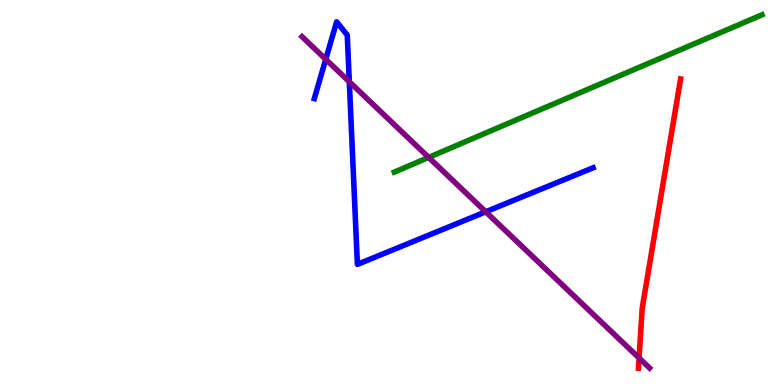[{'lines': ['blue', 'red'], 'intersections': []}, {'lines': ['green', 'red'], 'intersections': []}, {'lines': ['purple', 'red'], 'intersections': [{'x': 8.25, 'y': 0.701}]}, {'lines': ['blue', 'green'], 'intersections': []}, {'lines': ['blue', 'purple'], 'intersections': [{'x': 4.2, 'y': 8.46}, {'x': 4.51, 'y': 7.88}, {'x': 6.27, 'y': 4.5}]}, {'lines': ['green', 'purple'], 'intersections': [{'x': 5.53, 'y': 5.91}]}]